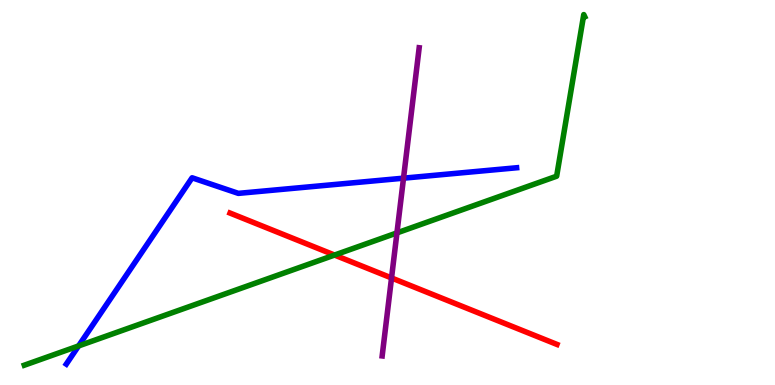[{'lines': ['blue', 'red'], 'intersections': []}, {'lines': ['green', 'red'], 'intersections': [{'x': 4.32, 'y': 3.38}]}, {'lines': ['purple', 'red'], 'intersections': [{'x': 5.05, 'y': 2.78}]}, {'lines': ['blue', 'green'], 'intersections': [{'x': 1.01, 'y': 1.01}]}, {'lines': ['blue', 'purple'], 'intersections': [{'x': 5.21, 'y': 5.37}]}, {'lines': ['green', 'purple'], 'intersections': [{'x': 5.12, 'y': 3.95}]}]